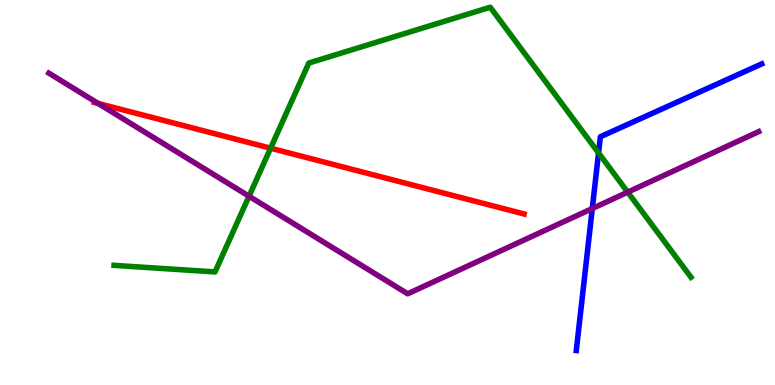[{'lines': ['blue', 'red'], 'intersections': []}, {'lines': ['green', 'red'], 'intersections': [{'x': 3.49, 'y': 6.15}]}, {'lines': ['purple', 'red'], 'intersections': [{'x': 1.27, 'y': 7.31}]}, {'lines': ['blue', 'green'], 'intersections': [{'x': 7.72, 'y': 6.03}]}, {'lines': ['blue', 'purple'], 'intersections': [{'x': 7.64, 'y': 4.58}]}, {'lines': ['green', 'purple'], 'intersections': [{'x': 3.21, 'y': 4.9}, {'x': 8.1, 'y': 5.01}]}]